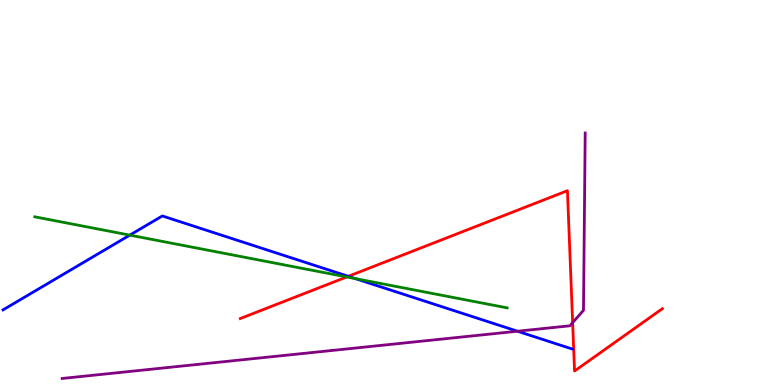[{'lines': ['blue', 'red'], 'intersections': [{'x': 4.49, 'y': 2.82}]}, {'lines': ['green', 'red'], 'intersections': [{'x': 4.47, 'y': 2.81}]}, {'lines': ['purple', 'red'], 'intersections': [{'x': 7.39, 'y': 1.62}]}, {'lines': ['blue', 'green'], 'intersections': [{'x': 1.67, 'y': 3.89}, {'x': 4.59, 'y': 2.76}]}, {'lines': ['blue', 'purple'], 'intersections': [{'x': 6.68, 'y': 1.4}]}, {'lines': ['green', 'purple'], 'intersections': []}]